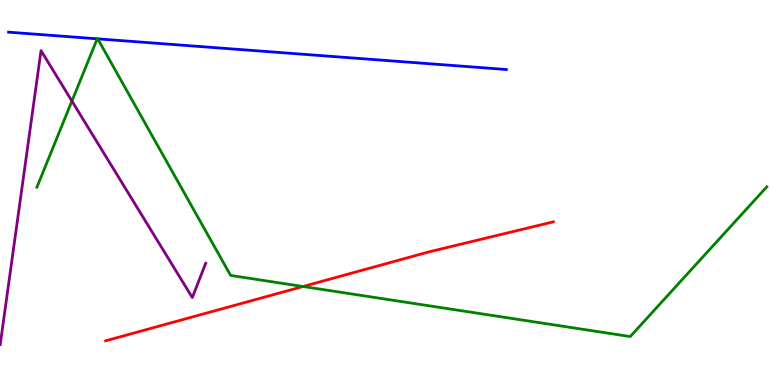[{'lines': ['blue', 'red'], 'intersections': []}, {'lines': ['green', 'red'], 'intersections': [{'x': 3.91, 'y': 2.56}]}, {'lines': ['purple', 'red'], 'intersections': []}, {'lines': ['blue', 'green'], 'intersections': [{'x': 1.25, 'y': 8.99}, {'x': 1.26, 'y': 8.99}]}, {'lines': ['blue', 'purple'], 'intersections': []}, {'lines': ['green', 'purple'], 'intersections': [{'x': 0.928, 'y': 7.38}]}]